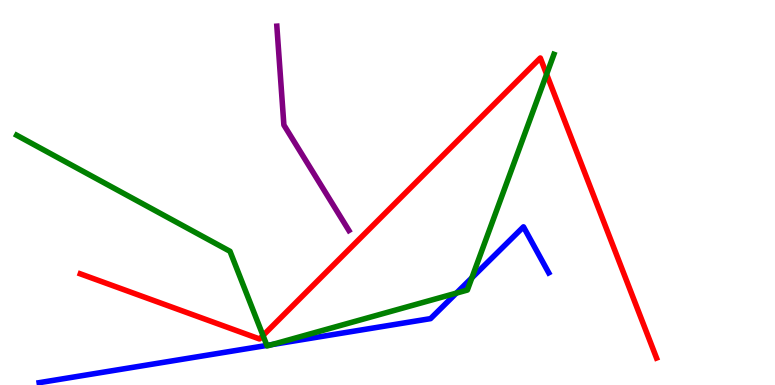[{'lines': ['blue', 'red'], 'intersections': []}, {'lines': ['green', 'red'], 'intersections': [{'x': 3.39, 'y': 1.29}, {'x': 7.05, 'y': 8.07}]}, {'lines': ['purple', 'red'], 'intersections': []}, {'lines': ['blue', 'green'], 'intersections': [{'x': 3.44, 'y': 1.03}, {'x': 3.51, 'y': 1.05}, {'x': 5.89, 'y': 2.39}, {'x': 6.09, 'y': 2.78}]}, {'lines': ['blue', 'purple'], 'intersections': []}, {'lines': ['green', 'purple'], 'intersections': []}]